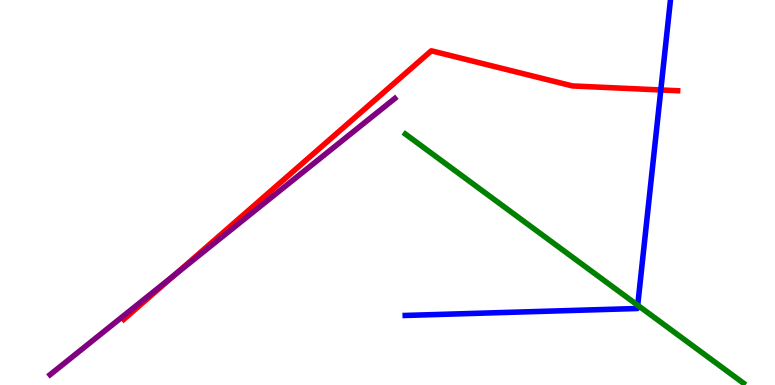[{'lines': ['blue', 'red'], 'intersections': [{'x': 8.53, 'y': 7.66}]}, {'lines': ['green', 'red'], 'intersections': []}, {'lines': ['purple', 'red'], 'intersections': [{'x': 2.26, 'y': 2.87}]}, {'lines': ['blue', 'green'], 'intersections': [{'x': 8.23, 'y': 2.07}]}, {'lines': ['blue', 'purple'], 'intersections': []}, {'lines': ['green', 'purple'], 'intersections': []}]